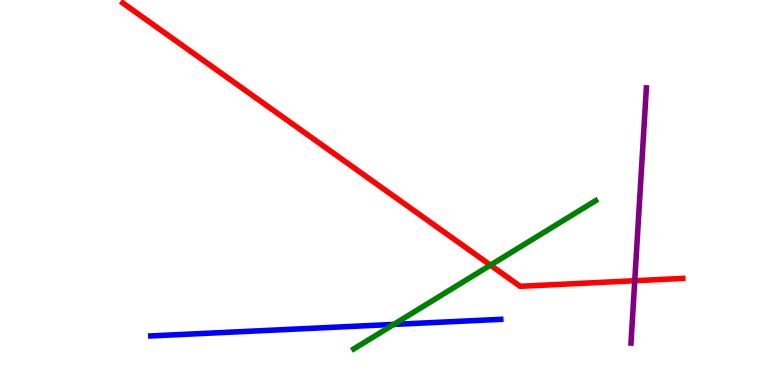[{'lines': ['blue', 'red'], 'intersections': []}, {'lines': ['green', 'red'], 'intersections': [{'x': 6.33, 'y': 3.11}]}, {'lines': ['purple', 'red'], 'intersections': [{'x': 8.19, 'y': 2.71}]}, {'lines': ['blue', 'green'], 'intersections': [{'x': 5.08, 'y': 1.57}]}, {'lines': ['blue', 'purple'], 'intersections': []}, {'lines': ['green', 'purple'], 'intersections': []}]